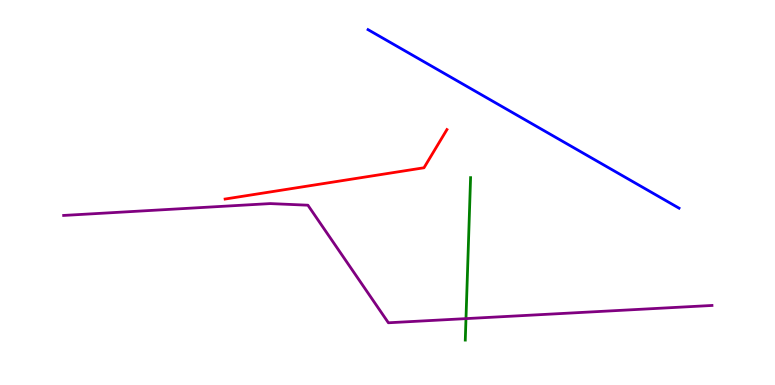[{'lines': ['blue', 'red'], 'intersections': []}, {'lines': ['green', 'red'], 'intersections': []}, {'lines': ['purple', 'red'], 'intersections': []}, {'lines': ['blue', 'green'], 'intersections': []}, {'lines': ['blue', 'purple'], 'intersections': []}, {'lines': ['green', 'purple'], 'intersections': [{'x': 6.01, 'y': 1.72}]}]